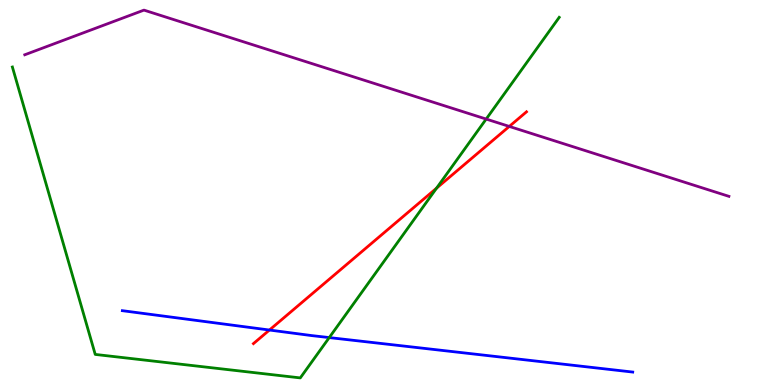[{'lines': ['blue', 'red'], 'intersections': [{'x': 3.48, 'y': 1.43}]}, {'lines': ['green', 'red'], 'intersections': [{'x': 5.63, 'y': 5.11}]}, {'lines': ['purple', 'red'], 'intersections': [{'x': 6.57, 'y': 6.72}]}, {'lines': ['blue', 'green'], 'intersections': [{'x': 4.25, 'y': 1.23}]}, {'lines': ['blue', 'purple'], 'intersections': []}, {'lines': ['green', 'purple'], 'intersections': [{'x': 6.27, 'y': 6.91}]}]